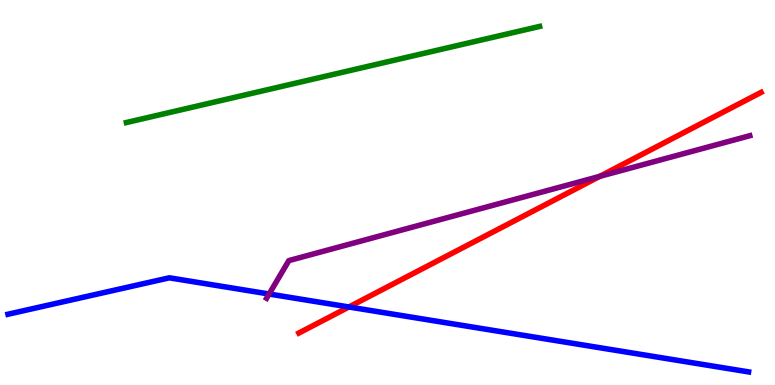[{'lines': ['blue', 'red'], 'intersections': [{'x': 4.5, 'y': 2.03}]}, {'lines': ['green', 'red'], 'intersections': []}, {'lines': ['purple', 'red'], 'intersections': [{'x': 7.74, 'y': 5.42}]}, {'lines': ['blue', 'green'], 'intersections': []}, {'lines': ['blue', 'purple'], 'intersections': [{'x': 3.47, 'y': 2.36}]}, {'lines': ['green', 'purple'], 'intersections': []}]